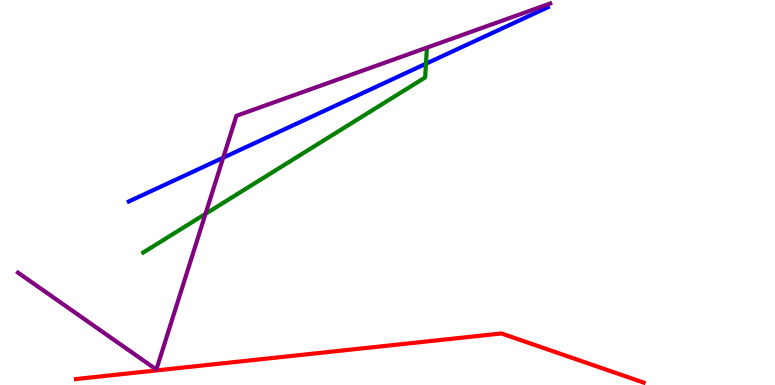[{'lines': ['blue', 'red'], 'intersections': []}, {'lines': ['green', 'red'], 'intersections': []}, {'lines': ['purple', 'red'], 'intersections': []}, {'lines': ['blue', 'green'], 'intersections': [{'x': 5.5, 'y': 8.34}]}, {'lines': ['blue', 'purple'], 'intersections': [{'x': 2.88, 'y': 5.9}]}, {'lines': ['green', 'purple'], 'intersections': [{'x': 2.65, 'y': 4.44}]}]